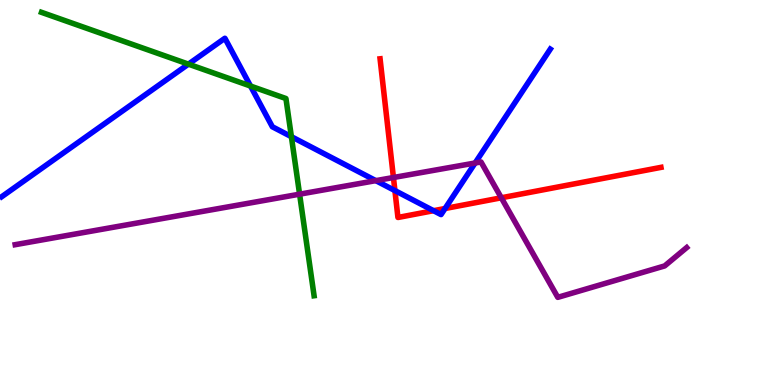[{'lines': ['blue', 'red'], 'intersections': [{'x': 5.1, 'y': 5.05}, {'x': 5.59, 'y': 4.53}, {'x': 5.74, 'y': 4.58}]}, {'lines': ['green', 'red'], 'intersections': []}, {'lines': ['purple', 'red'], 'intersections': [{'x': 5.08, 'y': 5.39}, {'x': 6.47, 'y': 4.86}]}, {'lines': ['blue', 'green'], 'intersections': [{'x': 2.43, 'y': 8.33}, {'x': 3.23, 'y': 7.77}, {'x': 3.76, 'y': 6.45}]}, {'lines': ['blue', 'purple'], 'intersections': [{'x': 4.85, 'y': 5.31}, {'x': 6.13, 'y': 5.77}]}, {'lines': ['green', 'purple'], 'intersections': [{'x': 3.87, 'y': 4.96}]}]